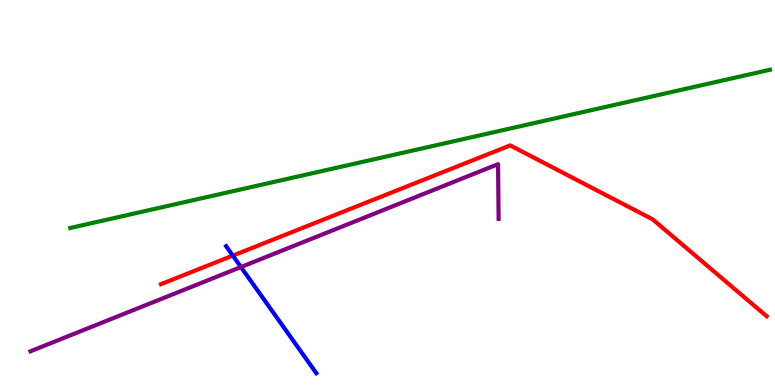[{'lines': ['blue', 'red'], 'intersections': [{'x': 3.0, 'y': 3.36}]}, {'lines': ['green', 'red'], 'intersections': []}, {'lines': ['purple', 'red'], 'intersections': []}, {'lines': ['blue', 'green'], 'intersections': []}, {'lines': ['blue', 'purple'], 'intersections': [{'x': 3.11, 'y': 3.06}]}, {'lines': ['green', 'purple'], 'intersections': []}]